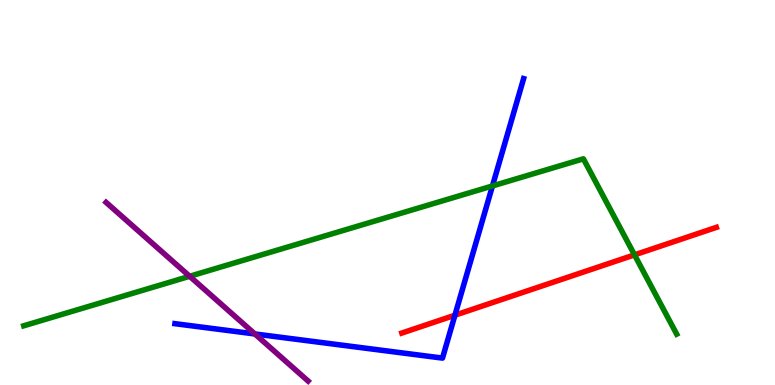[{'lines': ['blue', 'red'], 'intersections': [{'x': 5.87, 'y': 1.81}]}, {'lines': ['green', 'red'], 'intersections': [{'x': 8.19, 'y': 3.38}]}, {'lines': ['purple', 'red'], 'intersections': []}, {'lines': ['blue', 'green'], 'intersections': [{'x': 6.35, 'y': 5.17}]}, {'lines': ['blue', 'purple'], 'intersections': [{'x': 3.29, 'y': 1.33}]}, {'lines': ['green', 'purple'], 'intersections': [{'x': 2.45, 'y': 2.82}]}]